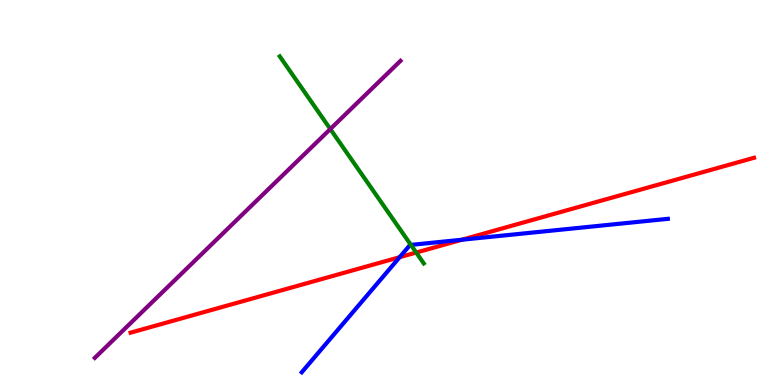[{'lines': ['blue', 'red'], 'intersections': [{'x': 5.16, 'y': 3.32}, {'x': 5.96, 'y': 3.77}]}, {'lines': ['green', 'red'], 'intersections': [{'x': 5.37, 'y': 3.44}]}, {'lines': ['purple', 'red'], 'intersections': []}, {'lines': ['blue', 'green'], 'intersections': [{'x': 5.3, 'y': 3.64}]}, {'lines': ['blue', 'purple'], 'intersections': []}, {'lines': ['green', 'purple'], 'intersections': [{'x': 4.26, 'y': 6.65}]}]